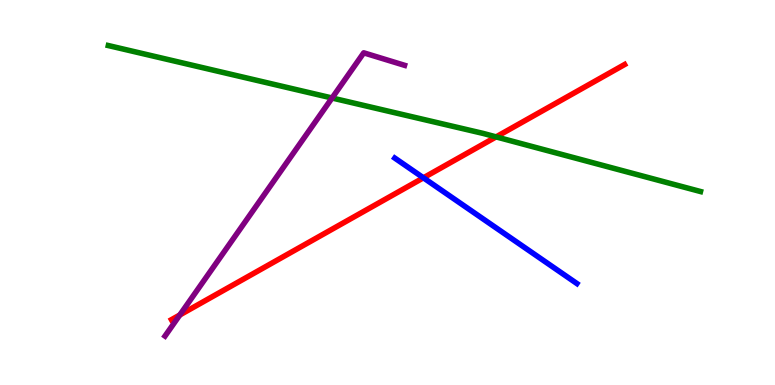[{'lines': ['blue', 'red'], 'intersections': [{'x': 5.46, 'y': 5.38}]}, {'lines': ['green', 'red'], 'intersections': [{'x': 6.4, 'y': 6.44}]}, {'lines': ['purple', 'red'], 'intersections': [{'x': 2.32, 'y': 1.82}]}, {'lines': ['blue', 'green'], 'intersections': []}, {'lines': ['blue', 'purple'], 'intersections': []}, {'lines': ['green', 'purple'], 'intersections': [{'x': 4.28, 'y': 7.45}]}]